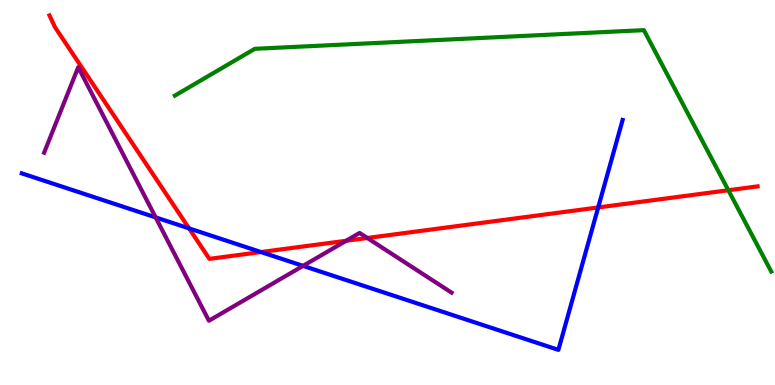[{'lines': ['blue', 'red'], 'intersections': [{'x': 2.44, 'y': 4.07}, {'x': 3.37, 'y': 3.45}, {'x': 7.72, 'y': 4.61}]}, {'lines': ['green', 'red'], 'intersections': [{'x': 9.4, 'y': 5.06}]}, {'lines': ['purple', 'red'], 'intersections': [{'x': 4.47, 'y': 3.75}, {'x': 4.74, 'y': 3.82}]}, {'lines': ['blue', 'green'], 'intersections': []}, {'lines': ['blue', 'purple'], 'intersections': [{'x': 2.01, 'y': 4.35}, {'x': 3.91, 'y': 3.09}]}, {'lines': ['green', 'purple'], 'intersections': []}]